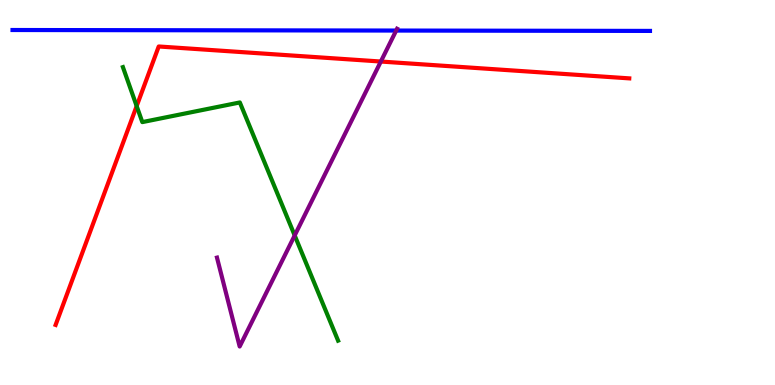[{'lines': ['blue', 'red'], 'intersections': []}, {'lines': ['green', 'red'], 'intersections': [{'x': 1.76, 'y': 7.25}]}, {'lines': ['purple', 'red'], 'intersections': [{'x': 4.91, 'y': 8.4}]}, {'lines': ['blue', 'green'], 'intersections': []}, {'lines': ['blue', 'purple'], 'intersections': [{'x': 5.11, 'y': 9.21}]}, {'lines': ['green', 'purple'], 'intersections': [{'x': 3.8, 'y': 3.88}]}]